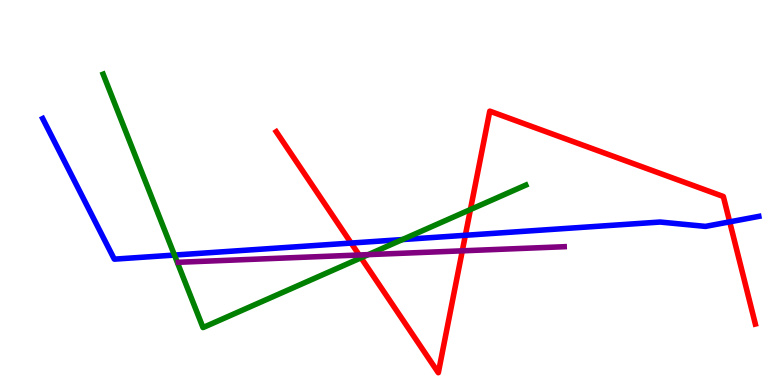[{'lines': ['blue', 'red'], 'intersections': [{'x': 4.53, 'y': 3.69}, {'x': 6.0, 'y': 3.89}, {'x': 9.42, 'y': 4.24}]}, {'lines': ['green', 'red'], 'intersections': [{'x': 4.66, 'y': 3.3}, {'x': 6.07, 'y': 4.56}]}, {'lines': ['purple', 'red'], 'intersections': [{'x': 4.63, 'y': 3.38}, {'x': 5.97, 'y': 3.48}]}, {'lines': ['blue', 'green'], 'intersections': [{'x': 2.25, 'y': 3.37}, {'x': 5.19, 'y': 3.78}]}, {'lines': ['blue', 'purple'], 'intersections': []}, {'lines': ['green', 'purple'], 'intersections': [{'x': 4.75, 'y': 3.39}]}]